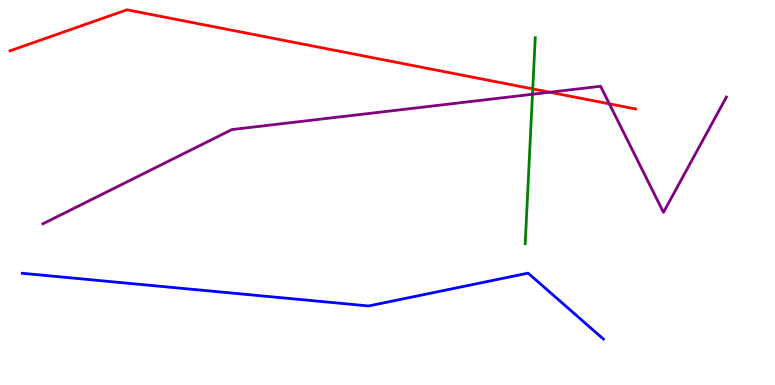[{'lines': ['blue', 'red'], 'intersections': []}, {'lines': ['green', 'red'], 'intersections': [{'x': 6.87, 'y': 7.69}]}, {'lines': ['purple', 'red'], 'intersections': [{'x': 7.09, 'y': 7.6}, {'x': 7.86, 'y': 7.3}]}, {'lines': ['blue', 'green'], 'intersections': []}, {'lines': ['blue', 'purple'], 'intersections': []}, {'lines': ['green', 'purple'], 'intersections': [{'x': 6.87, 'y': 7.55}]}]